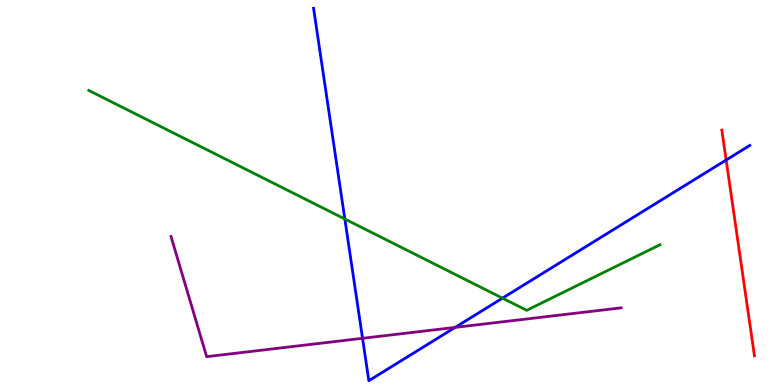[{'lines': ['blue', 'red'], 'intersections': [{'x': 9.37, 'y': 5.84}]}, {'lines': ['green', 'red'], 'intersections': []}, {'lines': ['purple', 'red'], 'intersections': []}, {'lines': ['blue', 'green'], 'intersections': [{'x': 4.45, 'y': 4.31}, {'x': 6.48, 'y': 2.26}]}, {'lines': ['blue', 'purple'], 'intersections': [{'x': 4.68, 'y': 1.21}, {'x': 5.87, 'y': 1.5}]}, {'lines': ['green', 'purple'], 'intersections': []}]